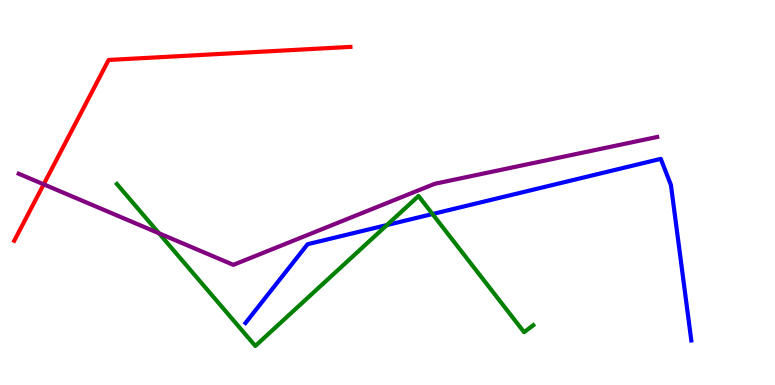[{'lines': ['blue', 'red'], 'intersections': []}, {'lines': ['green', 'red'], 'intersections': []}, {'lines': ['purple', 'red'], 'intersections': [{'x': 0.564, 'y': 5.21}]}, {'lines': ['blue', 'green'], 'intersections': [{'x': 4.99, 'y': 4.15}, {'x': 5.58, 'y': 4.44}]}, {'lines': ['blue', 'purple'], 'intersections': []}, {'lines': ['green', 'purple'], 'intersections': [{'x': 2.05, 'y': 3.94}]}]